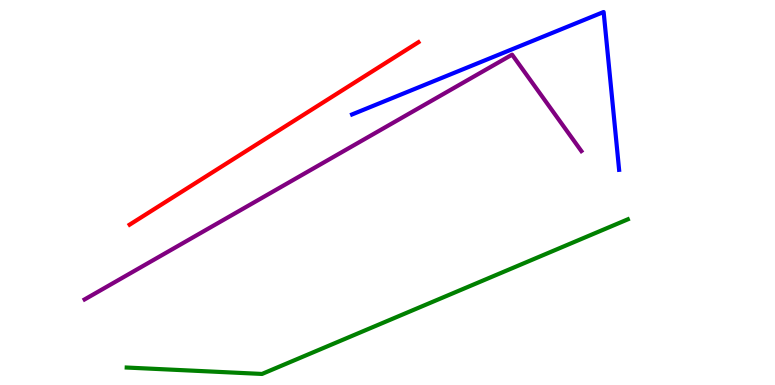[{'lines': ['blue', 'red'], 'intersections': []}, {'lines': ['green', 'red'], 'intersections': []}, {'lines': ['purple', 'red'], 'intersections': []}, {'lines': ['blue', 'green'], 'intersections': []}, {'lines': ['blue', 'purple'], 'intersections': []}, {'lines': ['green', 'purple'], 'intersections': []}]